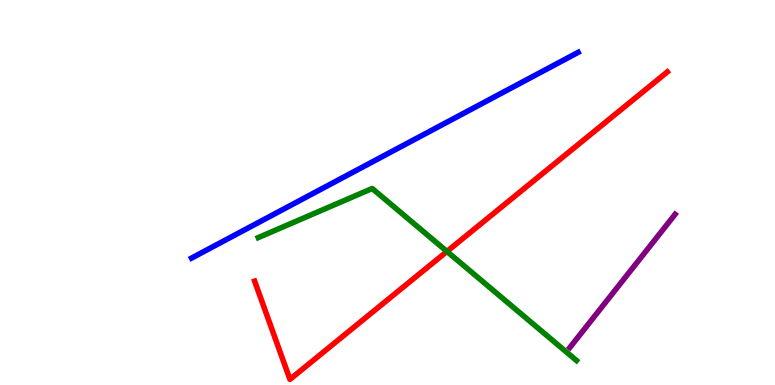[{'lines': ['blue', 'red'], 'intersections': []}, {'lines': ['green', 'red'], 'intersections': [{'x': 5.77, 'y': 3.47}]}, {'lines': ['purple', 'red'], 'intersections': []}, {'lines': ['blue', 'green'], 'intersections': []}, {'lines': ['blue', 'purple'], 'intersections': []}, {'lines': ['green', 'purple'], 'intersections': []}]